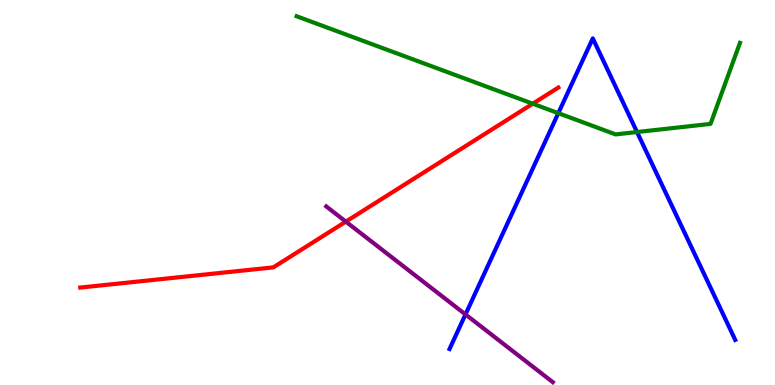[{'lines': ['blue', 'red'], 'intersections': []}, {'lines': ['green', 'red'], 'intersections': [{'x': 6.87, 'y': 7.31}]}, {'lines': ['purple', 'red'], 'intersections': [{'x': 4.46, 'y': 4.24}]}, {'lines': ['blue', 'green'], 'intersections': [{'x': 7.2, 'y': 7.06}, {'x': 8.22, 'y': 6.57}]}, {'lines': ['blue', 'purple'], 'intersections': [{'x': 6.01, 'y': 1.83}]}, {'lines': ['green', 'purple'], 'intersections': []}]